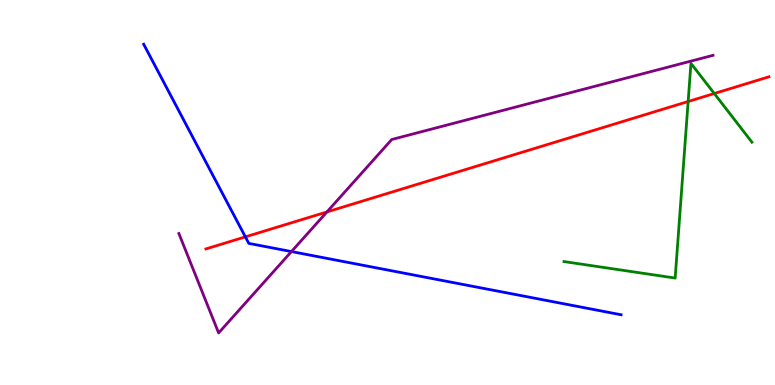[{'lines': ['blue', 'red'], 'intersections': [{'x': 3.17, 'y': 3.85}]}, {'lines': ['green', 'red'], 'intersections': [{'x': 8.88, 'y': 7.36}, {'x': 9.22, 'y': 7.57}]}, {'lines': ['purple', 'red'], 'intersections': [{'x': 4.22, 'y': 4.5}]}, {'lines': ['blue', 'green'], 'intersections': []}, {'lines': ['blue', 'purple'], 'intersections': [{'x': 3.76, 'y': 3.47}]}, {'lines': ['green', 'purple'], 'intersections': []}]